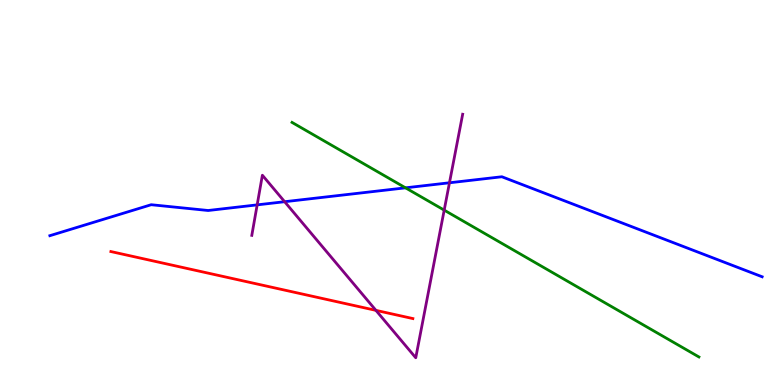[{'lines': ['blue', 'red'], 'intersections': []}, {'lines': ['green', 'red'], 'intersections': []}, {'lines': ['purple', 'red'], 'intersections': [{'x': 4.85, 'y': 1.94}]}, {'lines': ['blue', 'green'], 'intersections': [{'x': 5.23, 'y': 5.12}]}, {'lines': ['blue', 'purple'], 'intersections': [{'x': 3.32, 'y': 4.68}, {'x': 3.67, 'y': 4.76}, {'x': 5.8, 'y': 5.25}]}, {'lines': ['green', 'purple'], 'intersections': [{'x': 5.73, 'y': 4.54}]}]